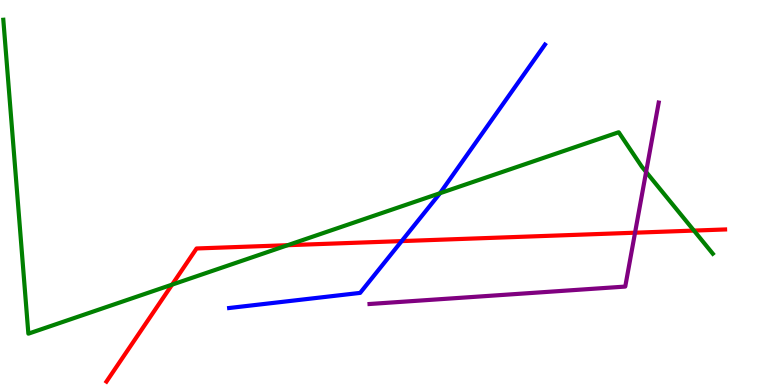[{'lines': ['blue', 'red'], 'intersections': [{'x': 5.18, 'y': 3.74}]}, {'lines': ['green', 'red'], 'intersections': [{'x': 2.22, 'y': 2.61}, {'x': 3.71, 'y': 3.63}, {'x': 8.95, 'y': 4.01}]}, {'lines': ['purple', 'red'], 'intersections': [{'x': 8.19, 'y': 3.96}]}, {'lines': ['blue', 'green'], 'intersections': [{'x': 5.68, 'y': 4.98}]}, {'lines': ['blue', 'purple'], 'intersections': []}, {'lines': ['green', 'purple'], 'intersections': [{'x': 8.34, 'y': 5.53}]}]